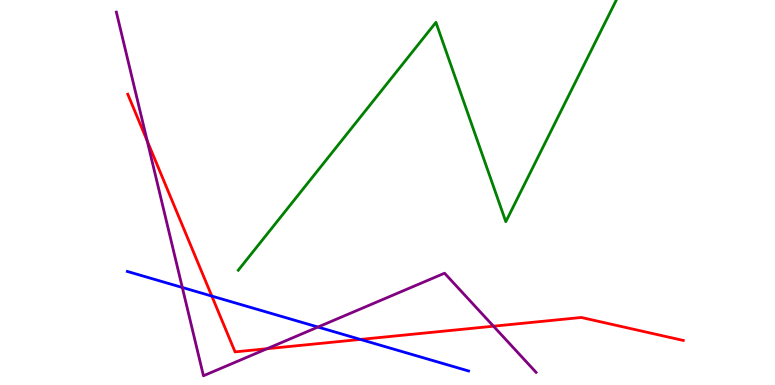[{'lines': ['blue', 'red'], 'intersections': [{'x': 2.73, 'y': 2.31}, {'x': 4.65, 'y': 1.18}]}, {'lines': ['green', 'red'], 'intersections': []}, {'lines': ['purple', 'red'], 'intersections': [{'x': 1.9, 'y': 6.34}, {'x': 3.45, 'y': 0.943}, {'x': 6.37, 'y': 1.53}]}, {'lines': ['blue', 'green'], 'intersections': []}, {'lines': ['blue', 'purple'], 'intersections': [{'x': 2.35, 'y': 2.53}, {'x': 4.1, 'y': 1.51}]}, {'lines': ['green', 'purple'], 'intersections': []}]